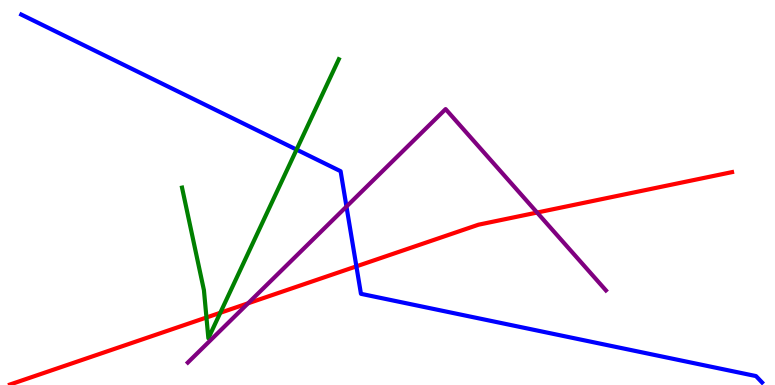[{'lines': ['blue', 'red'], 'intersections': [{'x': 4.6, 'y': 3.08}]}, {'lines': ['green', 'red'], 'intersections': [{'x': 2.66, 'y': 1.75}, {'x': 2.84, 'y': 1.88}]}, {'lines': ['purple', 'red'], 'intersections': [{'x': 3.2, 'y': 2.12}, {'x': 6.93, 'y': 4.48}]}, {'lines': ['blue', 'green'], 'intersections': [{'x': 3.83, 'y': 6.11}]}, {'lines': ['blue', 'purple'], 'intersections': [{'x': 4.47, 'y': 4.63}]}, {'lines': ['green', 'purple'], 'intersections': []}]